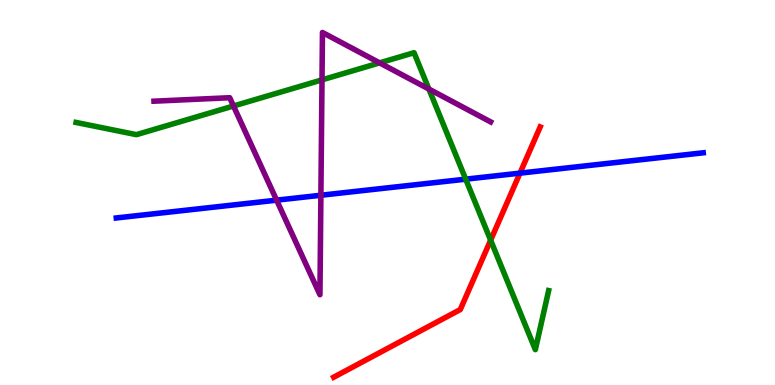[{'lines': ['blue', 'red'], 'intersections': [{'x': 6.71, 'y': 5.5}]}, {'lines': ['green', 'red'], 'intersections': [{'x': 6.33, 'y': 3.76}]}, {'lines': ['purple', 'red'], 'intersections': []}, {'lines': ['blue', 'green'], 'intersections': [{'x': 6.01, 'y': 5.35}]}, {'lines': ['blue', 'purple'], 'intersections': [{'x': 3.57, 'y': 4.8}, {'x': 4.14, 'y': 4.93}]}, {'lines': ['green', 'purple'], 'intersections': [{'x': 3.01, 'y': 7.25}, {'x': 4.15, 'y': 7.93}, {'x': 4.9, 'y': 8.37}, {'x': 5.53, 'y': 7.69}]}]